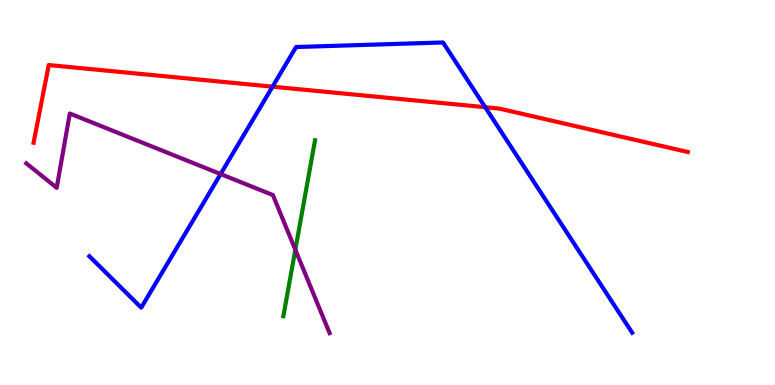[{'lines': ['blue', 'red'], 'intersections': [{'x': 3.52, 'y': 7.75}, {'x': 6.26, 'y': 7.22}]}, {'lines': ['green', 'red'], 'intersections': []}, {'lines': ['purple', 'red'], 'intersections': []}, {'lines': ['blue', 'green'], 'intersections': []}, {'lines': ['blue', 'purple'], 'intersections': [{'x': 2.85, 'y': 5.48}]}, {'lines': ['green', 'purple'], 'intersections': [{'x': 3.81, 'y': 3.51}]}]